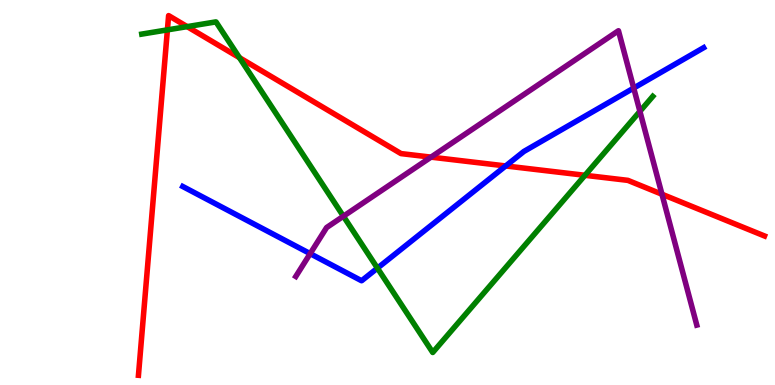[{'lines': ['blue', 'red'], 'intersections': [{'x': 6.53, 'y': 5.69}]}, {'lines': ['green', 'red'], 'intersections': [{'x': 2.16, 'y': 9.22}, {'x': 2.41, 'y': 9.31}, {'x': 3.09, 'y': 8.5}, {'x': 7.55, 'y': 5.45}]}, {'lines': ['purple', 'red'], 'intersections': [{'x': 5.56, 'y': 5.92}, {'x': 8.54, 'y': 4.96}]}, {'lines': ['blue', 'green'], 'intersections': [{'x': 4.87, 'y': 3.04}]}, {'lines': ['blue', 'purple'], 'intersections': [{'x': 4.0, 'y': 3.41}, {'x': 8.18, 'y': 7.71}]}, {'lines': ['green', 'purple'], 'intersections': [{'x': 4.43, 'y': 4.38}, {'x': 8.26, 'y': 7.11}]}]